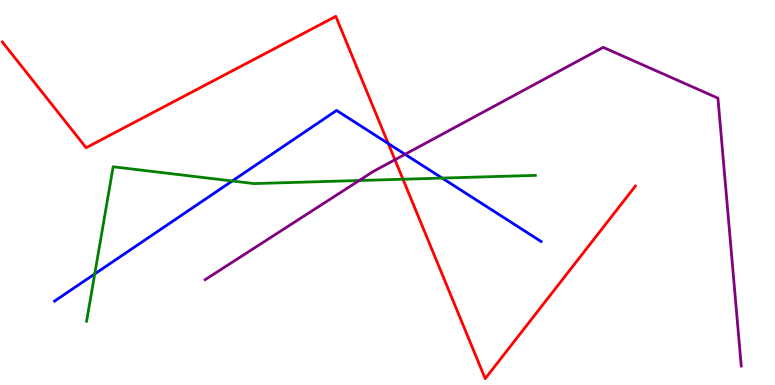[{'lines': ['blue', 'red'], 'intersections': [{'x': 5.01, 'y': 6.27}]}, {'lines': ['green', 'red'], 'intersections': [{'x': 5.2, 'y': 5.34}]}, {'lines': ['purple', 'red'], 'intersections': [{'x': 5.1, 'y': 5.85}]}, {'lines': ['blue', 'green'], 'intersections': [{'x': 1.22, 'y': 2.88}, {'x': 3.0, 'y': 5.3}, {'x': 5.71, 'y': 5.37}]}, {'lines': ['blue', 'purple'], 'intersections': [{'x': 5.23, 'y': 5.99}]}, {'lines': ['green', 'purple'], 'intersections': [{'x': 4.63, 'y': 5.31}]}]